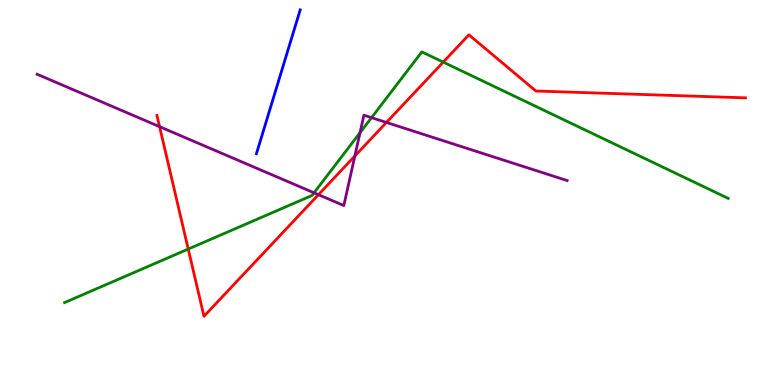[{'lines': ['blue', 'red'], 'intersections': []}, {'lines': ['green', 'red'], 'intersections': [{'x': 2.43, 'y': 3.53}, {'x': 5.72, 'y': 8.39}]}, {'lines': ['purple', 'red'], 'intersections': [{'x': 2.06, 'y': 6.71}, {'x': 4.11, 'y': 4.94}, {'x': 4.58, 'y': 5.95}, {'x': 4.99, 'y': 6.82}]}, {'lines': ['blue', 'green'], 'intersections': []}, {'lines': ['blue', 'purple'], 'intersections': []}, {'lines': ['green', 'purple'], 'intersections': [{'x': 4.05, 'y': 4.99}, {'x': 4.65, 'y': 6.55}, {'x': 4.79, 'y': 6.94}]}]